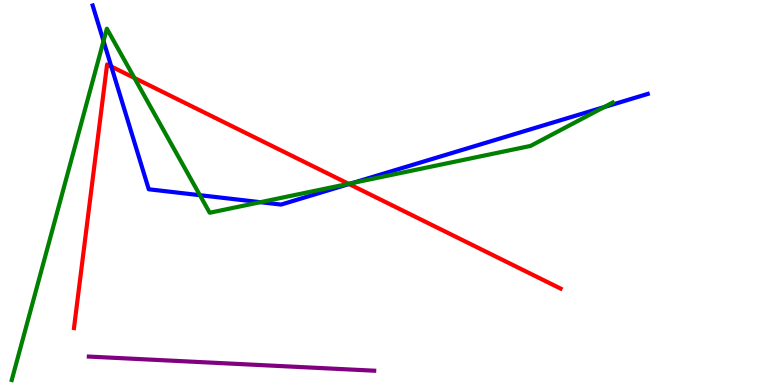[{'lines': ['blue', 'red'], 'intersections': [{'x': 1.44, 'y': 8.27}, {'x': 4.5, 'y': 5.22}]}, {'lines': ['green', 'red'], 'intersections': [{'x': 1.73, 'y': 7.98}, {'x': 4.5, 'y': 5.23}]}, {'lines': ['purple', 'red'], 'intersections': []}, {'lines': ['blue', 'green'], 'intersections': [{'x': 1.34, 'y': 8.93}, {'x': 2.58, 'y': 4.93}, {'x': 3.36, 'y': 4.75}, {'x': 4.55, 'y': 5.25}, {'x': 7.79, 'y': 7.22}]}, {'lines': ['blue', 'purple'], 'intersections': []}, {'lines': ['green', 'purple'], 'intersections': []}]